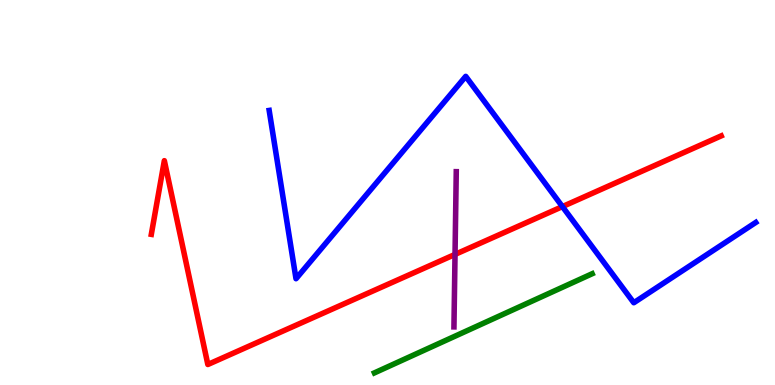[{'lines': ['blue', 'red'], 'intersections': [{'x': 7.26, 'y': 4.63}]}, {'lines': ['green', 'red'], 'intersections': []}, {'lines': ['purple', 'red'], 'intersections': [{'x': 5.87, 'y': 3.39}]}, {'lines': ['blue', 'green'], 'intersections': []}, {'lines': ['blue', 'purple'], 'intersections': []}, {'lines': ['green', 'purple'], 'intersections': []}]